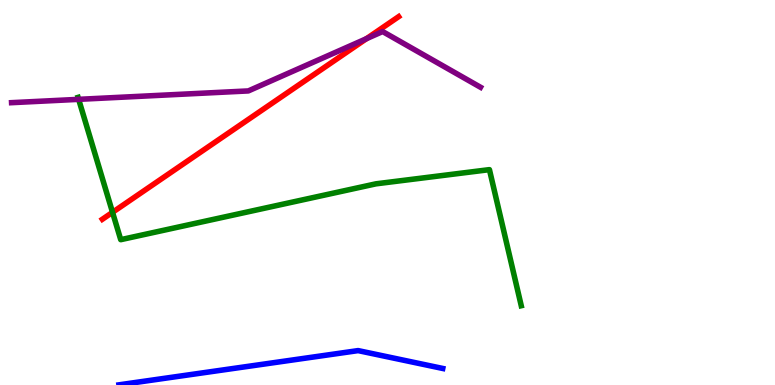[{'lines': ['blue', 'red'], 'intersections': []}, {'lines': ['green', 'red'], 'intersections': [{'x': 1.45, 'y': 4.49}]}, {'lines': ['purple', 'red'], 'intersections': [{'x': 4.73, 'y': 8.99}]}, {'lines': ['blue', 'green'], 'intersections': []}, {'lines': ['blue', 'purple'], 'intersections': []}, {'lines': ['green', 'purple'], 'intersections': [{'x': 1.01, 'y': 7.42}]}]